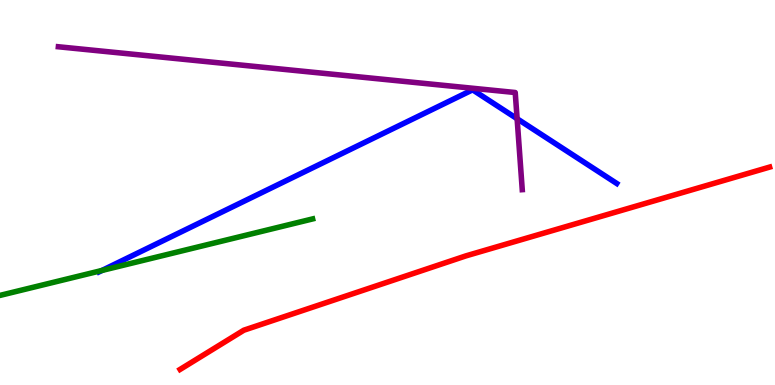[{'lines': ['blue', 'red'], 'intersections': []}, {'lines': ['green', 'red'], 'intersections': []}, {'lines': ['purple', 'red'], 'intersections': []}, {'lines': ['blue', 'green'], 'intersections': [{'x': 1.32, 'y': 2.98}]}, {'lines': ['blue', 'purple'], 'intersections': [{'x': 6.67, 'y': 6.92}]}, {'lines': ['green', 'purple'], 'intersections': []}]